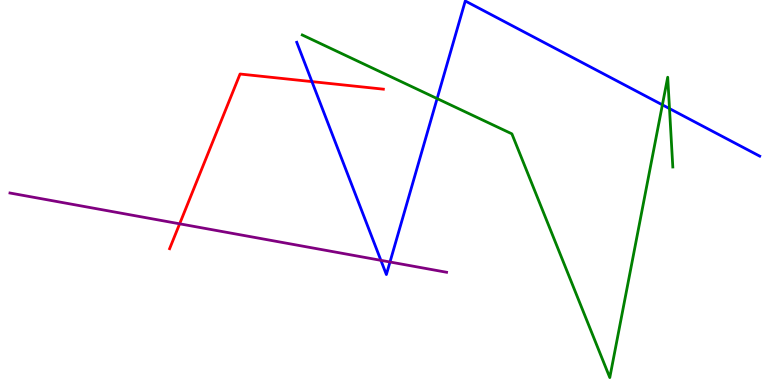[{'lines': ['blue', 'red'], 'intersections': [{'x': 4.02, 'y': 7.88}]}, {'lines': ['green', 'red'], 'intersections': []}, {'lines': ['purple', 'red'], 'intersections': [{'x': 2.32, 'y': 4.19}]}, {'lines': ['blue', 'green'], 'intersections': [{'x': 5.64, 'y': 7.44}, {'x': 8.55, 'y': 7.28}, {'x': 8.64, 'y': 7.18}]}, {'lines': ['blue', 'purple'], 'intersections': [{'x': 4.91, 'y': 3.24}, {'x': 5.03, 'y': 3.19}]}, {'lines': ['green', 'purple'], 'intersections': []}]